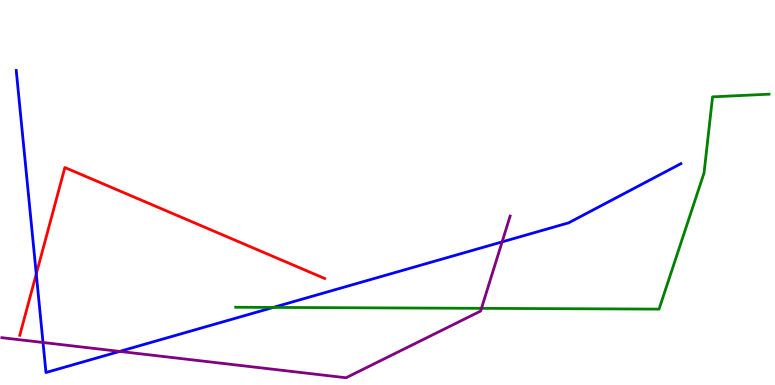[{'lines': ['blue', 'red'], 'intersections': [{'x': 0.468, 'y': 2.88}]}, {'lines': ['green', 'red'], 'intersections': []}, {'lines': ['purple', 'red'], 'intersections': []}, {'lines': ['blue', 'green'], 'intersections': [{'x': 3.53, 'y': 2.02}]}, {'lines': ['blue', 'purple'], 'intersections': [{'x': 0.555, 'y': 1.1}, {'x': 1.54, 'y': 0.872}, {'x': 6.48, 'y': 3.72}]}, {'lines': ['green', 'purple'], 'intersections': [{'x': 6.21, 'y': 1.99}]}]